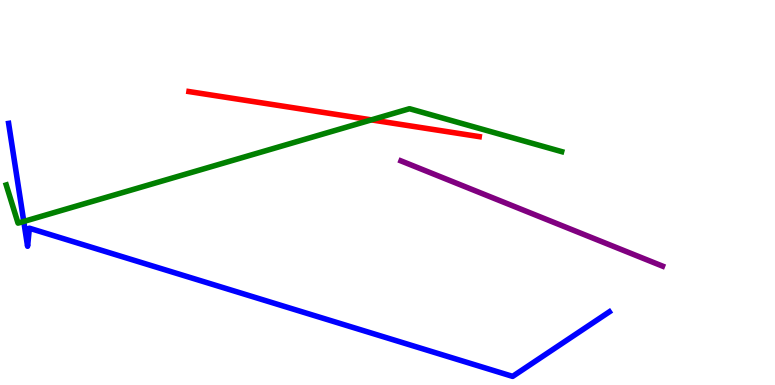[{'lines': ['blue', 'red'], 'intersections': []}, {'lines': ['green', 'red'], 'intersections': [{'x': 4.79, 'y': 6.89}]}, {'lines': ['purple', 'red'], 'intersections': []}, {'lines': ['blue', 'green'], 'intersections': [{'x': 0.307, 'y': 4.25}]}, {'lines': ['blue', 'purple'], 'intersections': []}, {'lines': ['green', 'purple'], 'intersections': []}]